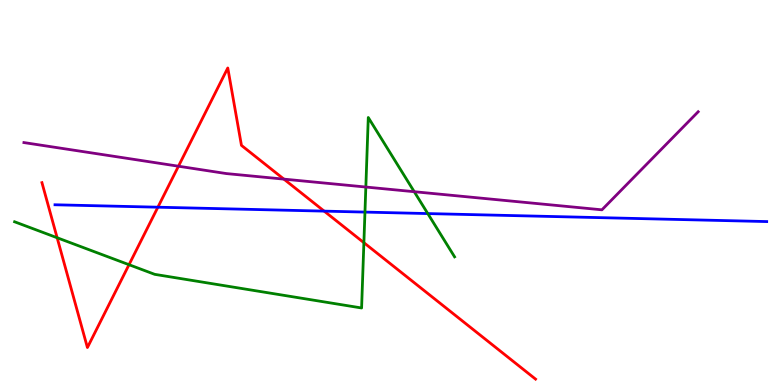[{'lines': ['blue', 'red'], 'intersections': [{'x': 2.04, 'y': 4.62}, {'x': 4.18, 'y': 4.52}]}, {'lines': ['green', 'red'], 'intersections': [{'x': 0.737, 'y': 3.82}, {'x': 1.66, 'y': 3.12}, {'x': 4.7, 'y': 3.7}]}, {'lines': ['purple', 'red'], 'intersections': [{'x': 2.3, 'y': 5.68}, {'x': 3.66, 'y': 5.35}]}, {'lines': ['blue', 'green'], 'intersections': [{'x': 4.71, 'y': 4.49}, {'x': 5.52, 'y': 4.45}]}, {'lines': ['blue', 'purple'], 'intersections': []}, {'lines': ['green', 'purple'], 'intersections': [{'x': 4.72, 'y': 5.14}, {'x': 5.35, 'y': 5.02}]}]